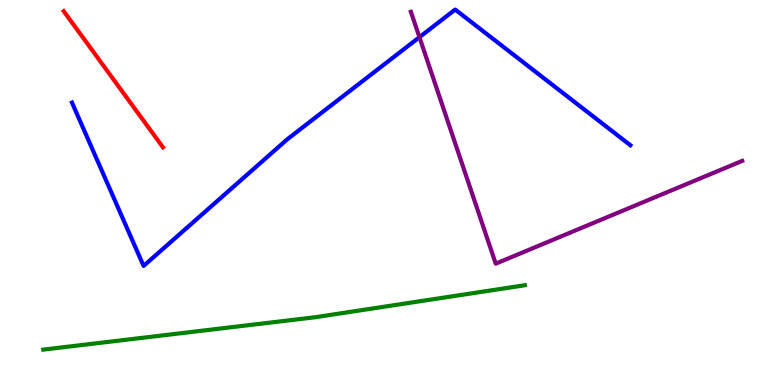[{'lines': ['blue', 'red'], 'intersections': []}, {'lines': ['green', 'red'], 'intersections': []}, {'lines': ['purple', 'red'], 'intersections': []}, {'lines': ['blue', 'green'], 'intersections': []}, {'lines': ['blue', 'purple'], 'intersections': [{'x': 5.41, 'y': 9.03}]}, {'lines': ['green', 'purple'], 'intersections': []}]